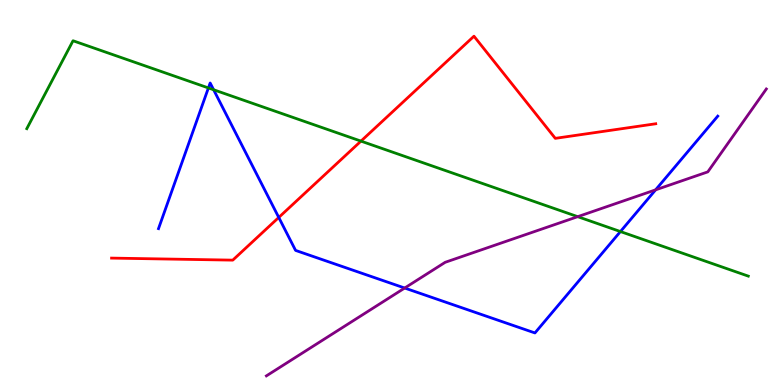[{'lines': ['blue', 'red'], 'intersections': [{'x': 3.6, 'y': 4.35}]}, {'lines': ['green', 'red'], 'intersections': [{'x': 4.66, 'y': 6.33}]}, {'lines': ['purple', 'red'], 'intersections': []}, {'lines': ['blue', 'green'], 'intersections': [{'x': 2.69, 'y': 7.72}, {'x': 2.76, 'y': 7.67}, {'x': 8.01, 'y': 3.99}]}, {'lines': ['blue', 'purple'], 'intersections': [{'x': 5.22, 'y': 2.52}, {'x': 8.46, 'y': 5.07}]}, {'lines': ['green', 'purple'], 'intersections': [{'x': 7.45, 'y': 4.37}]}]